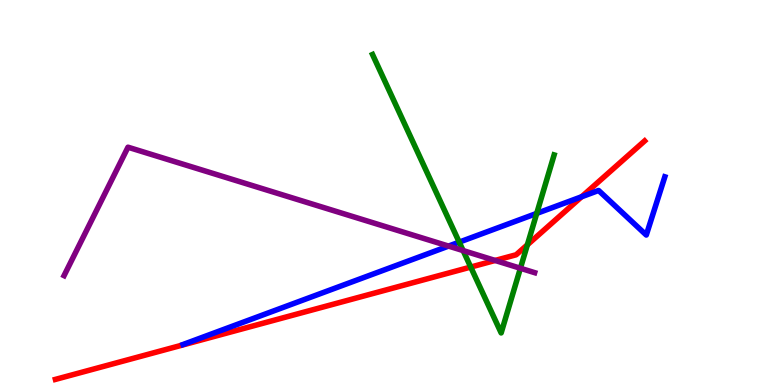[{'lines': ['blue', 'red'], 'intersections': [{'x': 7.5, 'y': 4.89}]}, {'lines': ['green', 'red'], 'intersections': [{'x': 6.07, 'y': 3.06}, {'x': 6.8, 'y': 3.64}]}, {'lines': ['purple', 'red'], 'intersections': [{'x': 6.39, 'y': 3.23}]}, {'lines': ['blue', 'green'], 'intersections': [{'x': 5.93, 'y': 3.71}, {'x': 6.93, 'y': 4.46}]}, {'lines': ['blue', 'purple'], 'intersections': [{'x': 5.79, 'y': 3.61}]}, {'lines': ['green', 'purple'], 'intersections': [{'x': 5.98, 'y': 3.49}, {'x': 6.71, 'y': 3.03}]}]